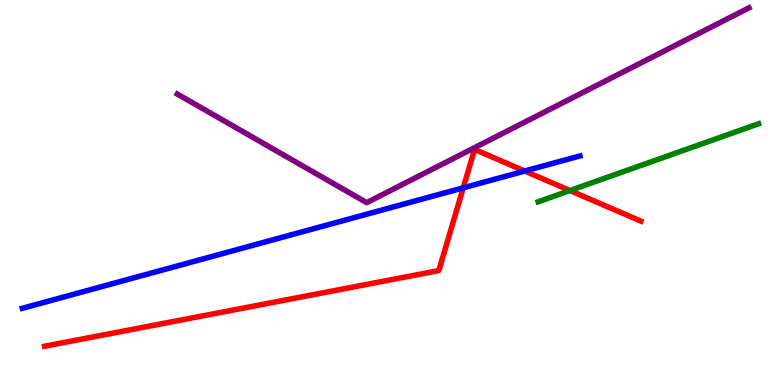[{'lines': ['blue', 'red'], 'intersections': [{'x': 5.98, 'y': 5.12}, {'x': 6.77, 'y': 5.56}]}, {'lines': ['green', 'red'], 'intersections': [{'x': 7.35, 'y': 5.05}]}, {'lines': ['purple', 'red'], 'intersections': []}, {'lines': ['blue', 'green'], 'intersections': []}, {'lines': ['blue', 'purple'], 'intersections': []}, {'lines': ['green', 'purple'], 'intersections': []}]